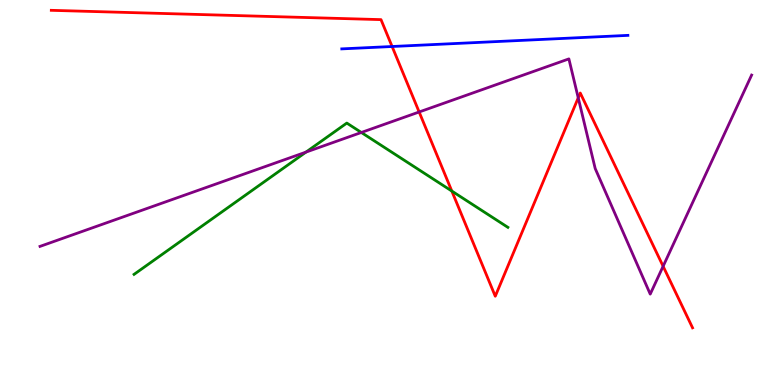[{'lines': ['blue', 'red'], 'intersections': [{'x': 5.06, 'y': 8.79}]}, {'lines': ['green', 'red'], 'intersections': [{'x': 5.83, 'y': 5.04}]}, {'lines': ['purple', 'red'], 'intersections': [{'x': 5.41, 'y': 7.09}, {'x': 7.46, 'y': 7.46}, {'x': 8.56, 'y': 3.08}]}, {'lines': ['blue', 'green'], 'intersections': []}, {'lines': ['blue', 'purple'], 'intersections': []}, {'lines': ['green', 'purple'], 'intersections': [{'x': 3.95, 'y': 6.05}, {'x': 4.66, 'y': 6.56}]}]